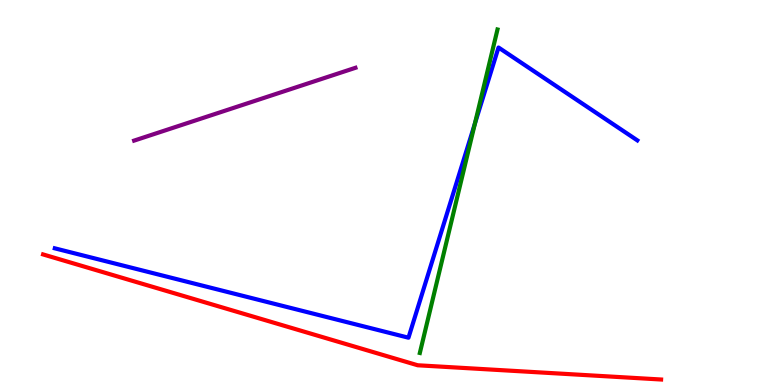[{'lines': ['blue', 'red'], 'intersections': []}, {'lines': ['green', 'red'], 'intersections': []}, {'lines': ['purple', 'red'], 'intersections': []}, {'lines': ['blue', 'green'], 'intersections': [{'x': 6.13, 'y': 6.79}]}, {'lines': ['blue', 'purple'], 'intersections': []}, {'lines': ['green', 'purple'], 'intersections': []}]